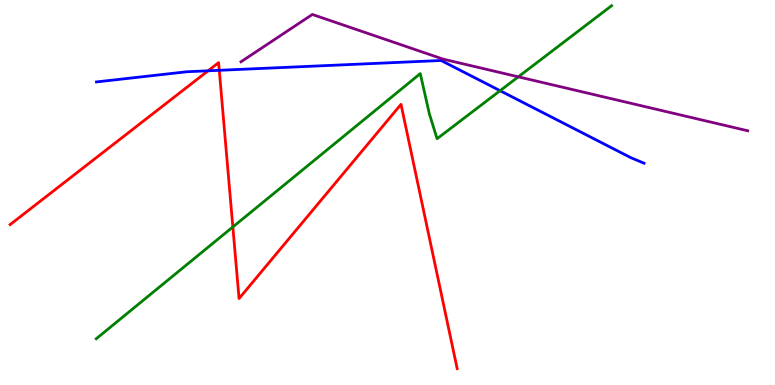[{'lines': ['blue', 'red'], 'intersections': [{'x': 2.69, 'y': 8.16}, {'x': 2.83, 'y': 8.17}]}, {'lines': ['green', 'red'], 'intersections': [{'x': 3.0, 'y': 4.1}]}, {'lines': ['purple', 'red'], 'intersections': []}, {'lines': ['blue', 'green'], 'intersections': [{'x': 6.45, 'y': 7.64}]}, {'lines': ['blue', 'purple'], 'intersections': []}, {'lines': ['green', 'purple'], 'intersections': [{'x': 6.69, 'y': 8.0}]}]